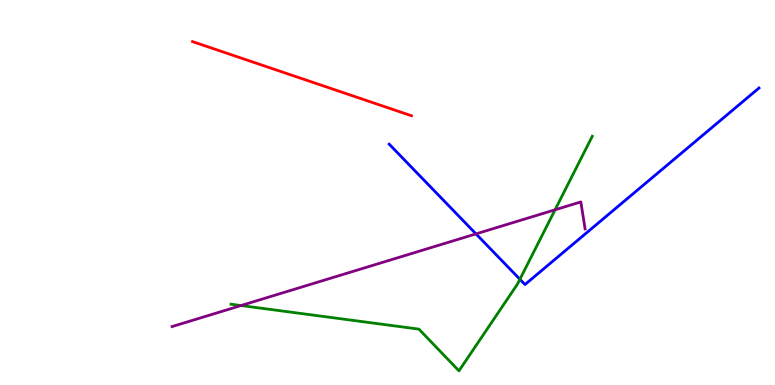[{'lines': ['blue', 'red'], 'intersections': []}, {'lines': ['green', 'red'], 'intersections': []}, {'lines': ['purple', 'red'], 'intersections': []}, {'lines': ['blue', 'green'], 'intersections': [{'x': 6.71, 'y': 2.75}]}, {'lines': ['blue', 'purple'], 'intersections': [{'x': 6.14, 'y': 3.92}]}, {'lines': ['green', 'purple'], 'intersections': [{'x': 3.11, 'y': 2.06}, {'x': 7.16, 'y': 4.55}]}]